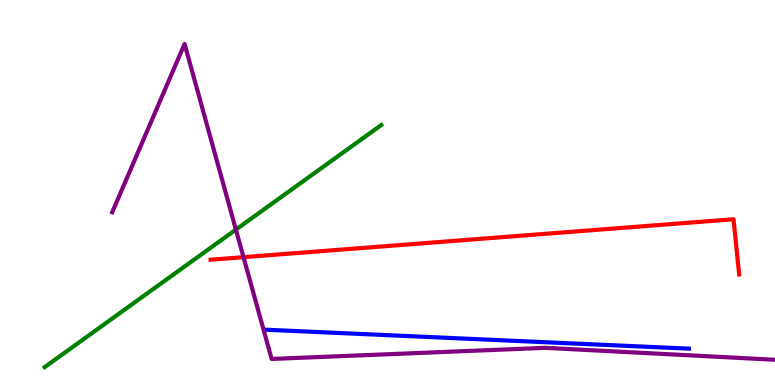[{'lines': ['blue', 'red'], 'intersections': []}, {'lines': ['green', 'red'], 'intersections': []}, {'lines': ['purple', 'red'], 'intersections': [{'x': 3.14, 'y': 3.32}]}, {'lines': ['blue', 'green'], 'intersections': []}, {'lines': ['blue', 'purple'], 'intersections': []}, {'lines': ['green', 'purple'], 'intersections': [{'x': 3.04, 'y': 4.04}]}]